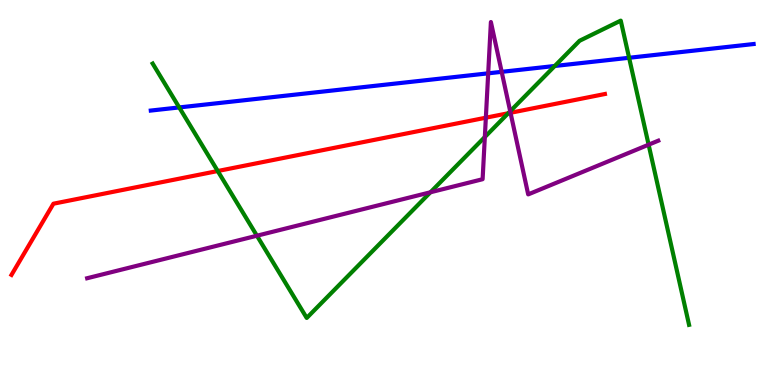[{'lines': ['blue', 'red'], 'intersections': []}, {'lines': ['green', 'red'], 'intersections': [{'x': 2.81, 'y': 5.56}, {'x': 6.56, 'y': 7.06}]}, {'lines': ['purple', 'red'], 'intersections': [{'x': 6.27, 'y': 6.94}, {'x': 6.59, 'y': 7.07}]}, {'lines': ['blue', 'green'], 'intersections': [{'x': 2.31, 'y': 7.21}, {'x': 7.16, 'y': 8.29}, {'x': 8.12, 'y': 8.5}]}, {'lines': ['blue', 'purple'], 'intersections': [{'x': 6.3, 'y': 8.1}, {'x': 6.47, 'y': 8.13}]}, {'lines': ['green', 'purple'], 'intersections': [{'x': 3.32, 'y': 3.88}, {'x': 5.55, 'y': 5.01}, {'x': 6.26, 'y': 6.44}, {'x': 6.58, 'y': 7.11}, {'x': 8.37, 'y': 6.24}]}]